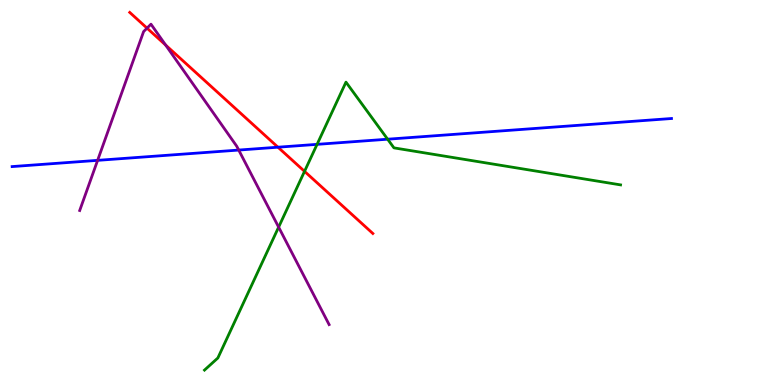[{'lines': ['blue', 'red'], 'intersections': [{'x': 3.59, 'y': 6.18}]}, {'lines': ['green', 'red'], 'intersections': [{'x': 3.93, 'y': 5.55}]}, {'lines': ['purple', 'red'], 'intersections': [{'x': 1.9, 'y': 9.27}, {'x': 2.14, 'y': 8.83}]}, {'lines': ['blue', 'green'], 'intersections': [{'x': 4.09, 'y': 6.25}, {'x': 5.0, 'y': 6.38}]}, {'lines': ['blue', 'purple'], 'intersections': [{'x': 1.26, 'y': 5.84}, {'x': 3.08, 'y': 6.1}]}, {'lines': ['green', 'purple'], 'intersections': [{'x': 3.6, 'y': 4.1}]}]